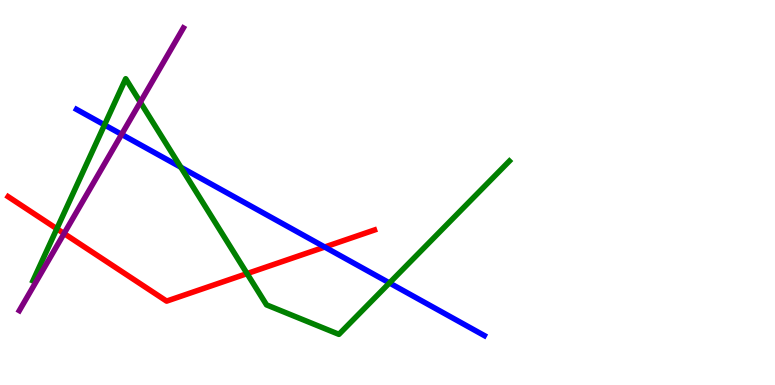[{'lines': ['blue', 'red'], 'intersections': [{'x': 4.19, 'y': 3.58}]}, {'lines': ['green', 'red'], 'intersections': [{'x': 0.733, 'y': 4.06}, {'x': 3.19, 'y': 2.89}]}, {'lines': ['purple', 'red'], 'intersections': [{'x': 0.827, 'y': 3.93}]}, {'lines': ['blue', 'green'], 'intersections': [{'x': 1.35, 'y': 6.76}, {'x': 2.33, 'y': 5.66}, {'x': 5.03, 'y': 2.65}]}, {'lines': ['blue', 'purple'], 'intersections': [{'x': 1.57, 'y': 6.51}]}, {'lines': ['green', 'purple'], 'intersections': [{'x': 1.81, 'y': 7.35}]}]